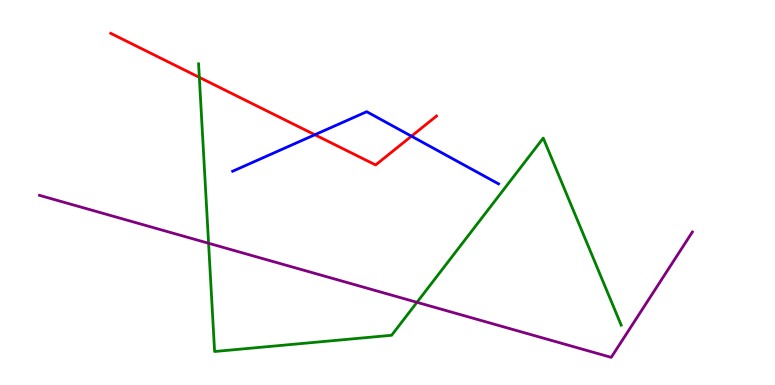[{'lines': ['blue', 'red'], 'intersections': [{'x': 4.06, 'y': 6.5}, {'x': 5.31, 'y': 6.46}]}, {'lines': ['green', 'red'], 'intersections': [{'x': 2.57, 'y': 7.99}]}, {'lines': ['purple', 'red'], 'intersections': []}, {'lines': ['blue', 'green'], 'intersections': []}, {'lines': ['blue', 'purple'], 'intersections': []}, {'lines': ['green', 'purple'], 'intersections': [{'x': 2.69, 'y': 3.68}, {'x': 5.38, 'y': 2.15}]}]